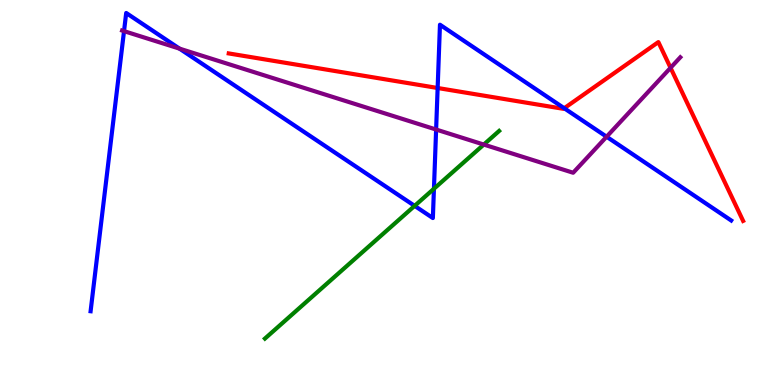[{'lines': ['blue', 'red'], 'intersections': [{'x': 5.65, 'y': 7.71}, {'x': 7.28, 'y': 7.19}]}, {'lines': ['green', 'red'], 'intersections': []}, {'lines': ['purple', 'red'], 'intersections': [{'x': 8.65, 'y': 8.24}]}, {'lines': ['blue', 'green'], 'intersections': [{'x': 5.35, 'y': 4.65}, {'x': 5.6, 'y': 5.1}]}, {'lines': ['blue', 'purple'], 'intersections': [{'x': 1.6, 'y': 9.19}, {'x': 2.32, 'y': 8.74}, {'x': 5.63, 'y': 6.64}, {'x': 7.83, 'y': 6.45}]}, {'lines': ['green', 'purple'], 'intersections': [{'x': 6.24, 'y': 6.25}]}]